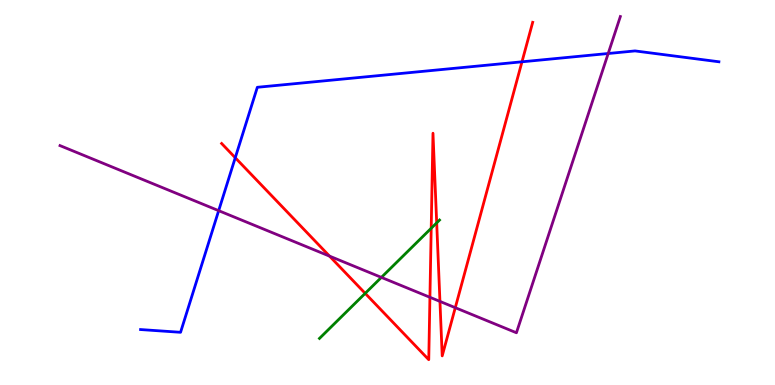[{'lines': ['blue', 'red'], 'intersections': [{'x': 3.04, 'y': 5.9}, {'x': 6.74, 'y': 8.39}]}, {'lines': ['green', 'red'], 'intersections': [{'x': 4.71, 'y': 2.38}, {'x': 5.56, 'y': 4.07}, {'x': 5.63, 'y': 4.21}]}, {'lines': ['purple', 'red'], 'intersections': [{'x': 4.25, 'y': 3.35}, {'x': 5.55, 'y': 2.28}, {'x': 5.68, 'y': 2.17}, {'x': 5.87, 'y': 2.01}]}, {'lines': ['blue', 'green'], 'intersections': []}, {'lines': ['blue', 'purple'], 'intersections': [{'x': 2.82, 'y': 4.53}, {'x': 7.85, 'y': 8.61}]}, {'lines': ['green', 'purple'], 'intersections': [{'x': 4.92, 'y': 2.8}]}]